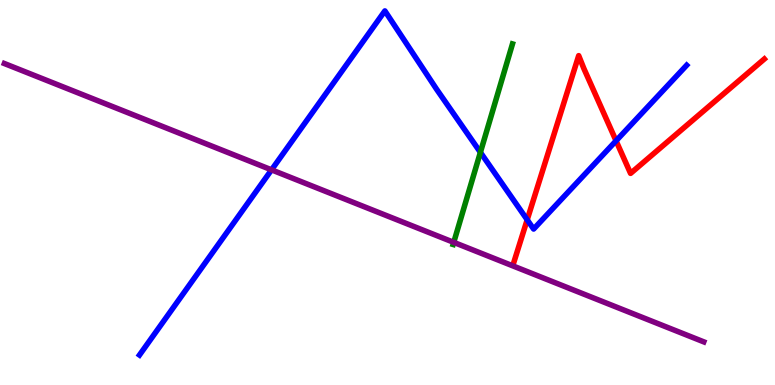[{'lines': ['blue', 'red'], 'intersections': [{'x': 6.8, 'y': 4.29}, {'x': 7.95, 'y': 6.34}]}, {'lines': ['green', 'red'], 'intersections': []}, {'lines': ['purple', 'red'], 'intersections': []}, {'lines': ['blue', 'green'], 'intersections': [{'x': 6.2, 'y': 6.04}]}, {'lines': ['blue', 'purple'], 'intersections': [{'x': 3.5, 'y': 5.59}]}, {'lines': ['green', 'purple'], 'intersections': [{'x': 5.85, 'y': 3.7}]}]